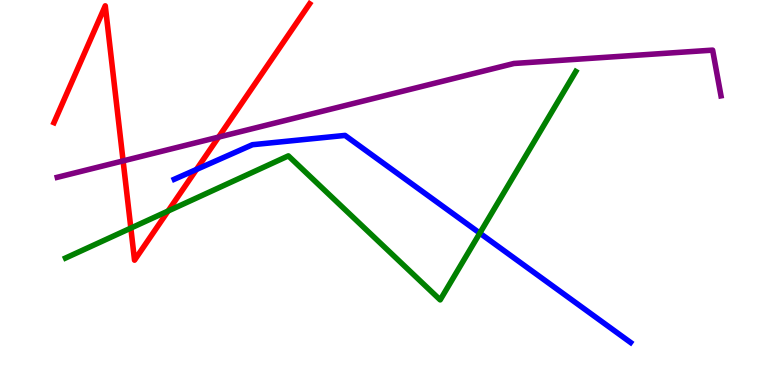[{'lines': ['blue', 'red'], 'intersections': [{'x': 2.54, 'y': 5.6}]}, {'lines': ['green', 'red'], 'intersections': [{'x': 1.69, 'y': 4.08}, {'x': 2.17, 'y': 4.52}]}, {'lines': ['purple', 'red'], 'intersections': [{'x': 1.59, 'y': 5.82}, {'x': 2.82, 'y': 6.44}]}, {'lines': ['blue', 'green'], 'intersections': [{'x': 6.19, 'y': 3.94}]}, {'lines': ['blue', 'purple'], 'intersections': []}, {'lines': ['green', 'purple'], 'intersections': []}]